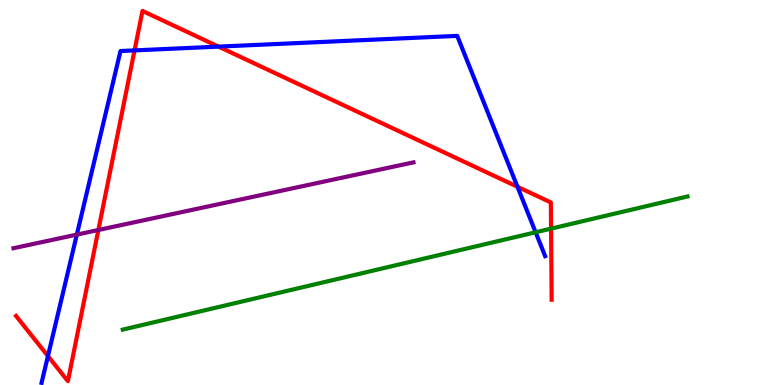[{'lines': ['blue', 'red'], 'intersections': [{'x': 0.619, 'y': 0.752}, {'x': 1.74, 'y': 8.69}, {'x': 2.82, 'y': 8.79}, {'x': 6.68, 'y': 5.15}]}, {'lines': ['green', 'red'], 'intersections': [{'x': 7.11, 'y': 4.06}]}, {'lines': ['purple', 'red'], 'intersections': [{'x': 1.27, 'y': 4.03}]}, {'lines': ['blue', 'green'], 'intersections': [{'x': 6.91, 'y': 3.97}]}, {'lines': ['blue', 'purple'], 'intersections': [{'x': 0.991, 'y': 3.91}]}, {'lines': ['green', 'purple'], 'intersections': []}]